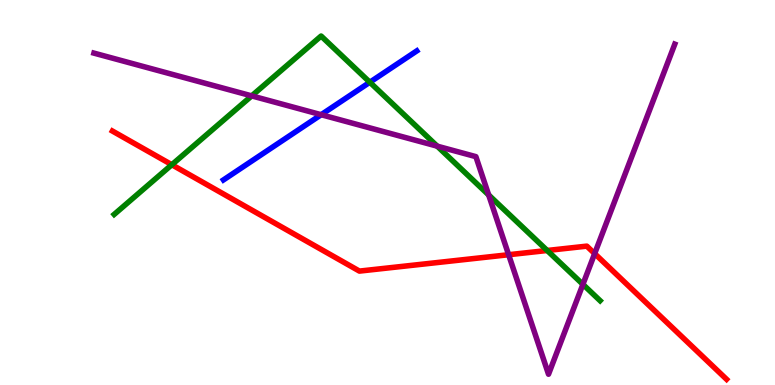[{'lines': ['blue', 'red'], 'intersections': []}, {'lines': ['green', 'red'], 'intersections': [{'x': 2.22, 'y': 5.72}, {'x': 7.06, 'y': 3.49}]}, {'lines': ['purple', 'red'], 'intersections': [{'x': 6.56, 'y': 3.38}, {'x': 7.67, 'y': 3.41}]}, {'lines': ['blue', 'green'], 'intersections': [{'x': 4.77, 'y': 7.86}]}, {'lines': ['blue', 'purple'], 'intersections': [{'x': 4.14, 'y': 7.02}]}, {'lines': ['green', 'purple'], 'intersections': [{'x': 3.25, 'y': 7.51}, {'x': 5.64, 'y': 6.2}, {'x': 6.31, 'y': 4.94}, {'x': 7.52, 'y': 2.61}]}]